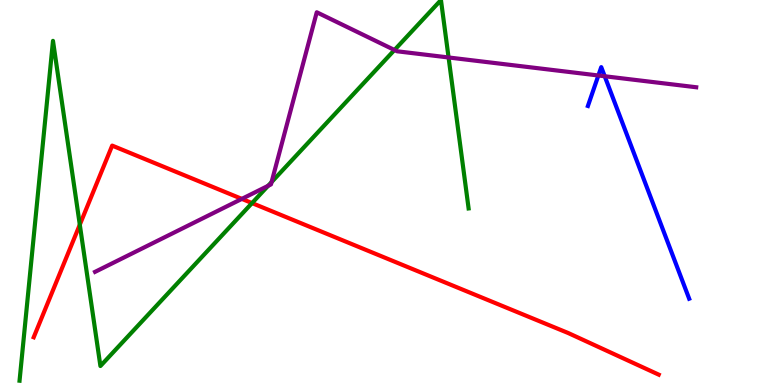[{'lines': ['blue', 'red'], 'intersections': []}, {'lines': ['green', 'red'], 'intersections': [{'x': 1.03, 'y': 4.16}, {'x': 3.25, 'y': 4.73}]}, {'lines': ['purple', 'red'], 'intersections': [{'x': 3.12, 'y': 4.83}]}, {'lines': ['blue', 'green'], 'intersections': []}, {'lines': ['blue', 'purple'], 'intersections': [{'x': 7.72, 'y': 8.04}, {'x': 7.8, 'y': 8.02}]}, {'lines': ['green', 'purple'], 'intersections': [{'x': 3.46, 'y': 5.17}, {'x': 3.5, 'y': 5.27}, {'x': 5.09, 'y': 8.7}, {'x': 5.79, 'y': 8.51}]}]